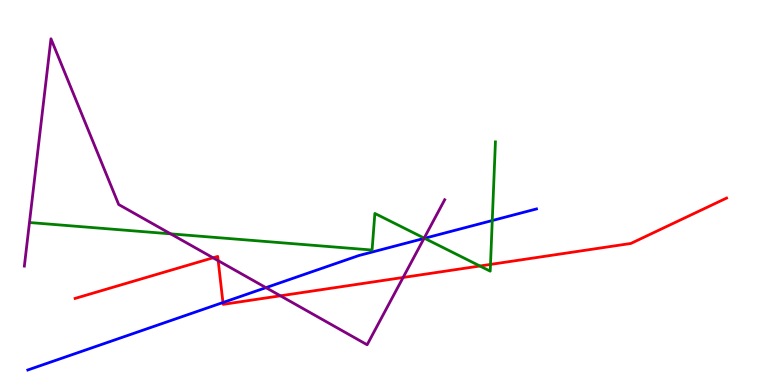[{'lines': ['blue', 'red'], 'intersections': [{'x': 2.88, 'y': 2.14}]}, {'lines': ['green', 'red'], 'intersections': [{'x': 6.19, 'y': 3.09}, {'x': 6.33, 'y': 3.13}]}, {'lines': ['purple', 'red'], 'intersections': [{'x': 2.75, 'y': 3.3}, {'x': 2.82, 'y': 3.23}, {'x': 3.62, 'y': 2.32}, {'x': 5.2, 'y': 2.79}]}, {'lines': ['blue', 'green'], 'intersections': [{'x': 5.48, 'y': 3.81}, {'x': 6.35, 'y': 4.27}]}, {'lines': ['blue', 'purple'], 'intersections': [{'x': 3.43, 'y': 2.53}, {'x': 5.47, 'y': 3.81}]}, {'lines': ['green', 'purple'], 'intersections': [{'x': 2.2, 'y': 3.93}, {'x': 5.47, 'y': 3.82}]}]